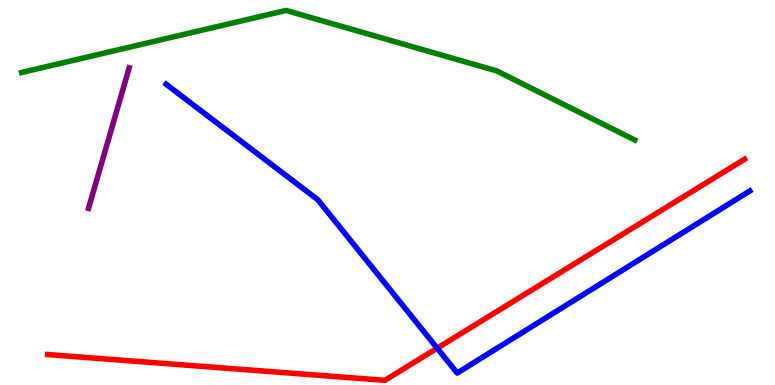[{'lines': ['blue', 'red'], 'intersections': [{'x': 5.64, 'y': 0.956}]}, {'lines': ['green', 'red'], 'intersections': []}, {'lines': ['purple', 'red'], 'intersections': []}, {'lines': ['blue', 'green'], 'intersections': []}, {'lines': ['blue', 'purple'], 'intersections': []}, {'lines': ['green', 'purple'], 'intersections': []}]